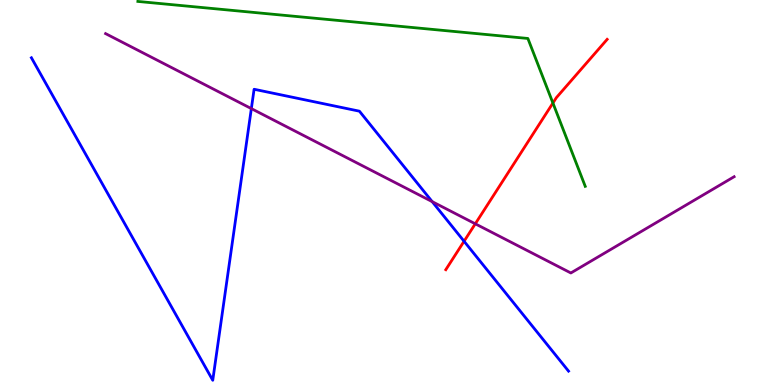[{'lines': ['blue', 'red'], 'intersections': [{'x': 5.99, 'y': 3.73}]}, {'lines': ['green', 'red'], 'intersections': [{'x': 7.13, 'y': 7.32}]}, {'lines': ['purple', 'red'], 'intersections': [{'x': 6.13, 'y': 4.19}]}, {'lines': ['blue', 'green'], 'intersections': []}, {'lines': ['blue', 'purple'], 'intersections': [{'x': 3.24, 'y': 7.18}, {'x': 5.58, 'y': 4.76}]}, {'lines': ['green', 'purple'], 'intersections': []}]